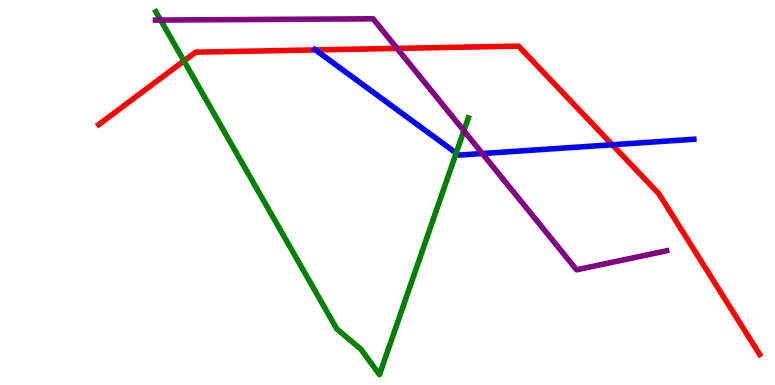[{'lines': ['blue', 'red'], 'intersections': [{'x': 4.07, 'y': 8.7}, {'x': 7.9, 'y': 6.24}]}, {'lines': ['green', 'red'], 'intersections': [{'x': 2.37, 'y': 8.42}]}, {'lines': ['purple', 'red'], 'intersections': [{'x': 5.12, 'y': 8.74}]}, {'lines': ['blue', 'green'], 'intersections': [{'x': 5.89, 'y': 6.02}]}, {'lines': ['blue', 'purple'], 'intersections': [{'x': 6.22, 'y': 6.01}]}, {'lines': ['green', 'purple'], 'intersections': [{'x': 2.07, 'y': 9.48}, {'x': 5.99, 'y': 6.6}]}]